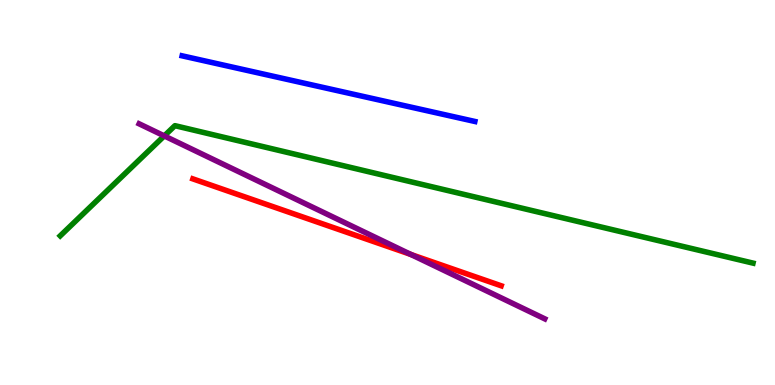[{'lines': ['blue', 'red'], 'intersections': []}, {'lines': ['green', 'red'], 'intersections': []}, {'lines': ['purple', 'red'], 'intersections': [{'x': 5.3, 'y': 3.39}]}, {'lines': ['blue', 'green'], 'intersections': []}, {'lines': ['blue', 'purple'], 'intersections': []}, {'lines': ['green', 'purple'], 'intersections': [{'x': 2.12, 'y': 6.47}]}]